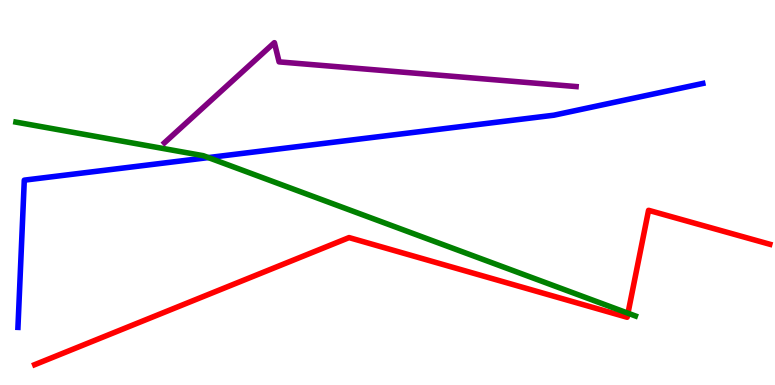[{'lines': ['blue', 'red'], 'intersections': []}, {'lines': ['green', 'red'], 'intersections': [{'x': 8.1, 'y': 1.86}]}, {'lines': ['purple', 'red'], 'intersections': []}, {'lines': ['blue', 'green'], 'intersections': [{'x': 2.69, 'y': 5.91}]}, {'lines': ['blue', 'purple'], 'intersections': []}, {'lines': ['green', 'purple'], 'intersections': []}]